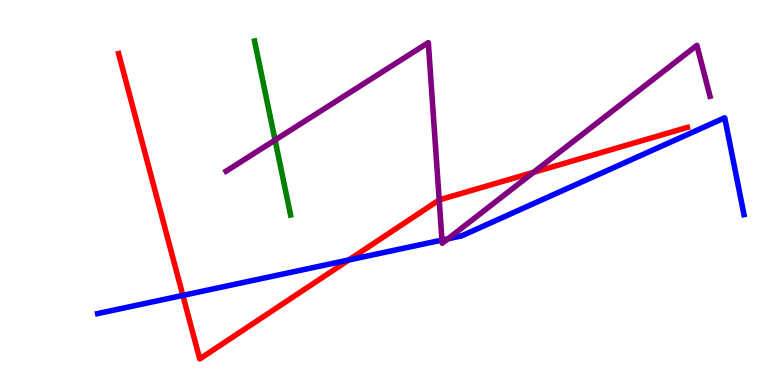[{'lines': ['blue', 'red'], 'intersections': [{'x': 2.36, 'y': 2.33}, {'x': 4.5, 'y': 3.25}]}, {'lines': ['green', 'red'], 'intersections': []}, {'lines': ['purple', 'red'], 'intersections': [{'x': 5.67, 'y': 4.81}, {'x': 6.88, 'y': 5.52}]}, {'lines': ['blue', 'green'], 'intersections': []}, {'lines': ['blue', 'purple'], 'intersections': [{'x': 5.7, 'y': 3.76}, {'x': 5.78, 'y': 3.8}]}, {'lines': ['green', 'purple'], 'intersections': [{'x': 3.55, 'y': 6.36}]}]